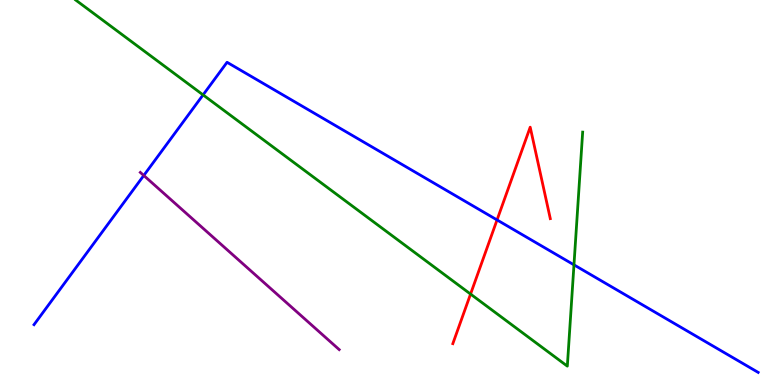[{'lines': ['blue', 'red'], 'intersections': [{'x': 6.41, 'y': 4.29}]}, {'lines': ['green', 'red'], 'intersections': [{'x': 6.07, 'y': 2.36}]}, {'lines': ['purple', 'red'], 'intersections': []}, {'lines': ['blue', 'green'], 'intersections': [{'x': 2.62, 'y': 7.54}, {'x': 7.41, 'y': 3.12}]}, {'lines': ['blue', 'purple'], 'intersections': [{'x': 1.86, 'y': 5.44}]}, {'lines': ['green', 'purple'], 'intersections': []}]